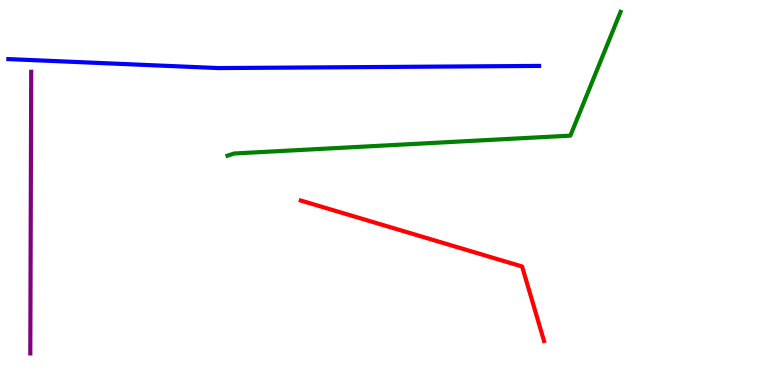[{'lines': ['blue', 'red'], 'intersections': []}, {'lines': ['green', 'red'], 'intersections': []}, {'lines': ['purple', 'red'], 'intersections': []}, {'lines': ['blue', 'green'], 'intersections': []}, {'lines': ['blue', 'purple'], 'intersections': []}, {'lines': ['green', 'purple'], 'intersections': []}]